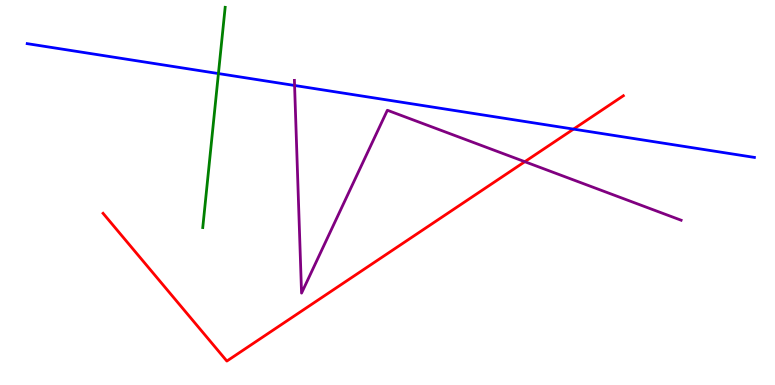[{'lines': ['blue', 'red'], 'intersections': [{'x': 7.4, 'y': 6.65}]}, {'lines': ['green', 'red'], 'intersections': []}, {'lines': ['purple', 'red'], 'intersections': [{'x': 6.77, 'y': 5.8}]}, {'lines': ['blue', 'green'], 'intersections': [{'x': 2.82, 'y': 8.09}]}, {'lines': ['blue', 'purple'], 'intersections': [{'x': 3.8, 'y': 7.78}]}, {'lines': ['green', 'purple'], 'intersections': []}]